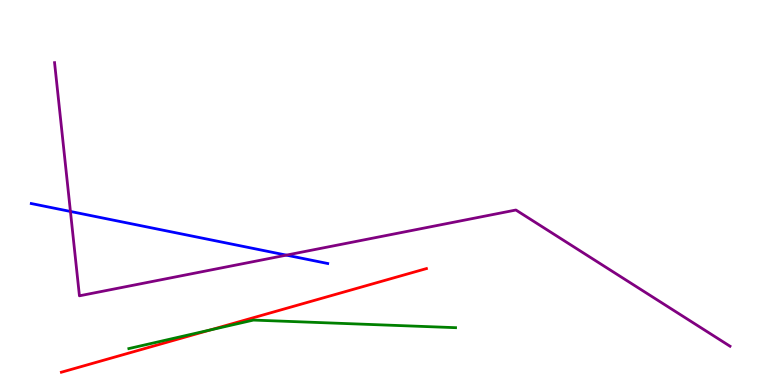[{'lines': ['blue', 'red'], 'intersections': []}, {'lines': ['green', 'red'], 'intersections': [{'x': 2.71, 'y': 1.43}]}, {'lines': ['purple', 'red'], 'intersections': []}, {'lines': ['blue', 'green'], 'intersections': []}, {'lines': ['blue', 'purple'], 'intersections': [{'x': 0.909, 'y': 4.51}, {'x': 3.7, 'y': 3.37}]}, {'lines': ['green', 'purple'], 'intersections': []}]